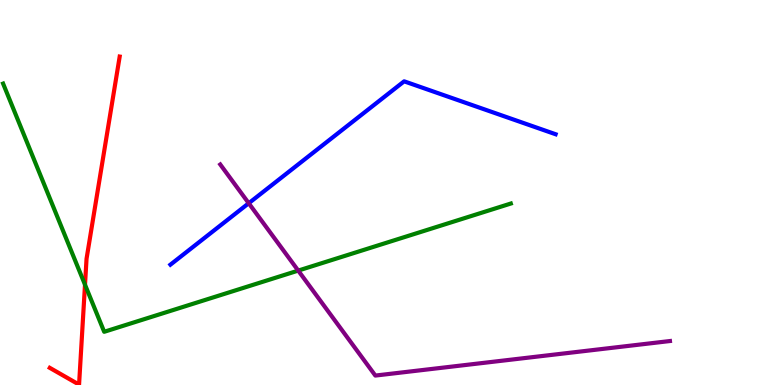[{'lines': ['blue', 'red'], 'intersections': []}, {'lines': ['green', 'red'], 'intersections': [{'x': 1.1, 'y': 2.61}]}, {'lines': ['purple', 'red'], 'intersections': []}, {'lines': ['blue', 'green'], 'intersections': []}, {'lines': ['blue', 'purple'], 'intersections': [{'x': 3.21, 'y': 4.72}]}, {'lines': ['green', 'purple'], 'intersections': [{'x': 3.85, 'y': 2.97}]}]